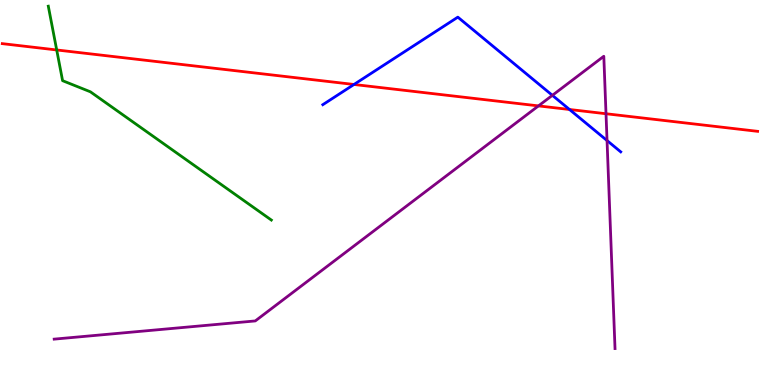[{'lines': ['blue', 'red'], 'intersections': [{'x': 4.57, 'y': 7.81}, {'x': 7.35, 'y': 7.16}]}, {'lines': ['green', 'red'], 'intersections': [{'x': 0.732, 'y': 8.7}]}, {'lines': ['purple', 'red'], 'intersections': [{'x': 6.95, 'y': 7.25}, {'x': 7.82, 'y': 7.05}]}, {'lines': ['blue', 'green'], 'intersections': []}, {'lines': ['blue', 'purple'], 'intersections': [{'x': 7.13, 'y': 7.52}, {'x': 7.83, 'y': 6.35}]}, {'lines': ['green', 'purple'], 'intersections': []}]